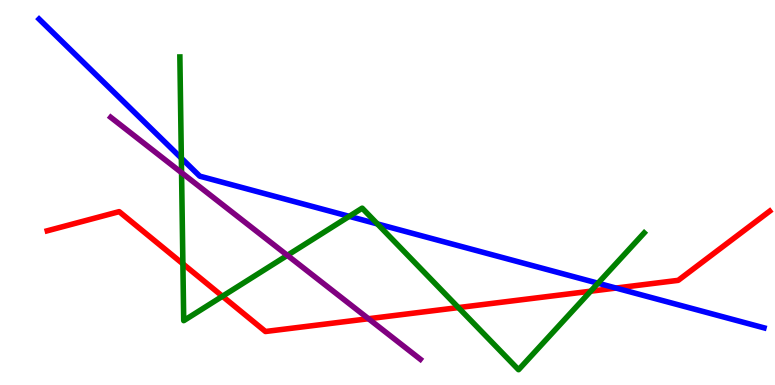[{'lines': ['blue', 'red'], 'intersections': [{'x': 7.95, 'y': 2.52}]}, {'lines': ['green', 'red'], 'intersections': [{'x': 2.36, 'y': 3.15}, {'x': 2.87, 'y': 2.31}, {'x': 5.91, 'y': 2.01}, {'x': 7.62, 'y': 2.44}]}, {'lines': ['purple', 'red'], 'intersections': [{'x': 4.75, 'y': 1.72}]}, {'lines': ['blue', 'green'], 'intersections': [{'x': 2.34, 'y': 5.89}, {'x': 4.51, 'y': 4.38}, {'x': 4.87, 'y': 4.18}, {'x': 7.72, 'y': 2.64}]}, {'lines': ['blue', 'purple'], 'intersections': []}, {'lines': ['green', 'purple'], 'intersections': [{'x': 2.34, 'y': 5.52}, {'x': 3.71, 'y': 3.37}]}]